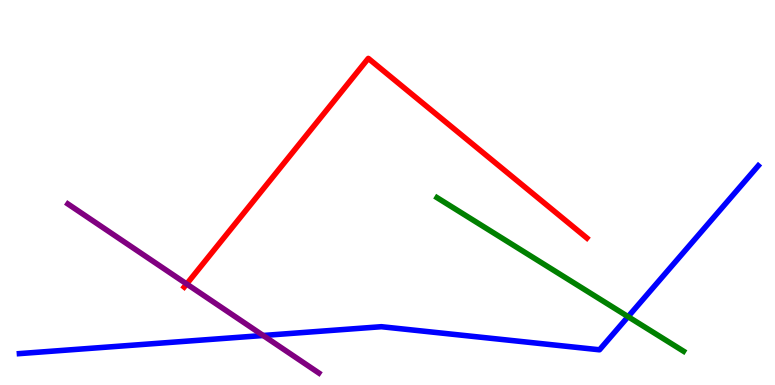[{'lines': ['blue', 'red'], 'intersections': []}, {'lines': ['green', 'red'], 'intersections': []}, {'lines': ['purple', 'red'], 'intersections': [{'x': 2.41, 'y': 2.62}]}, {'lines': ['blue', 'green'], 'intersections': [{'x': 8.1, 'y': 1.77}]}, {'lines': ['blue', 'purple'], 'intersections': [{'x': 3.4, 'y': 1.29}]}, {'lines': ['green', 'purple'], 'intersections': []}]